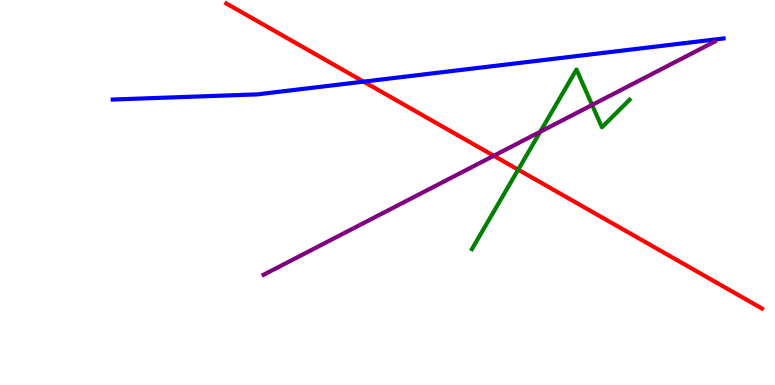[{'lines': ['blue', 'red'], 'intersections': [{'x': 4.69, 'y': 7.88}]}, {'lines': ['green', 'red'], 'intersections': [{'x': 6.69, 'y': 5.59}]}, {'lines': ['purple', 'red'], 'intersections': [{'x': 6.37, 'y': 5.95}]}, {'lines': ['blue', 'green'], 'intersections': []}, {'lines': ['blue', 'purple'], 'intersections': []}, {'lines': ['green', 'purple'], 'intersections': [{'x': 6.97, 'y': 6.58}, {'x': 7.64, 'y': 7.27}]}]